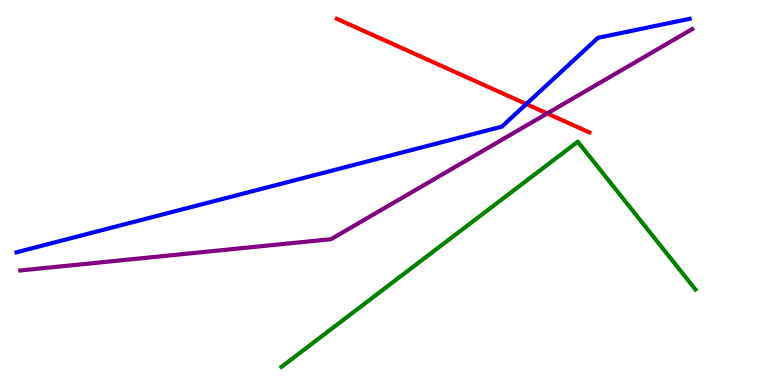[{'lines': ['blue', 'red'], 'intersections': [{'x': 6.79, 'y': 7.3}]}, {'lines': ['green', 'red'], 'intersections': []}, {'lines': ['purple', 'red'], 'intersections': [{'x': 7.06, 'y': 7.05}]}, {'lines': ['blue', 'green'], 'intersections': []}, {'lines': ['blue', 'purple'], 'intersections': []}, {'lines': ['green', 'purple'], 'intersections': []}]